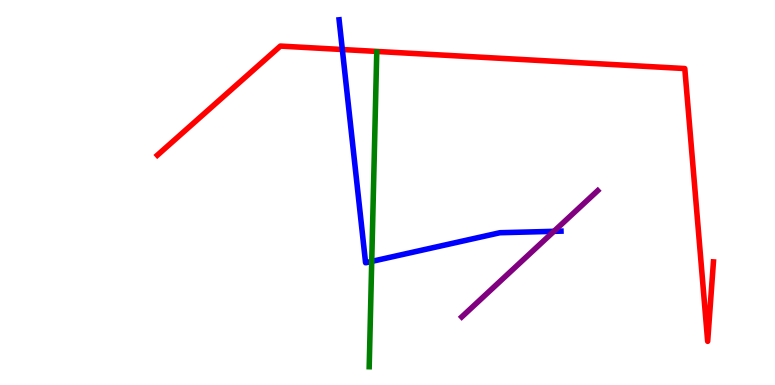[{'lines': ['blue', 'red'], 'intersections': [{'x': 4.42, 'y': 8.71}]}, {'lines': ['green', 'red'], 'intersections': []}, {'lines': ['purple', 'red'], 'intersections': []}, {'lines': ['blue', 'green'], 'intersections': [{'x': 4.8, 'y': 3.21}]}, {'lines': ['blue', 'purple'], 'intersections': [{'x': 7.15, 'y': 3.99}]}, {'lines': ['green', 'purple'], 'intersections': []}]